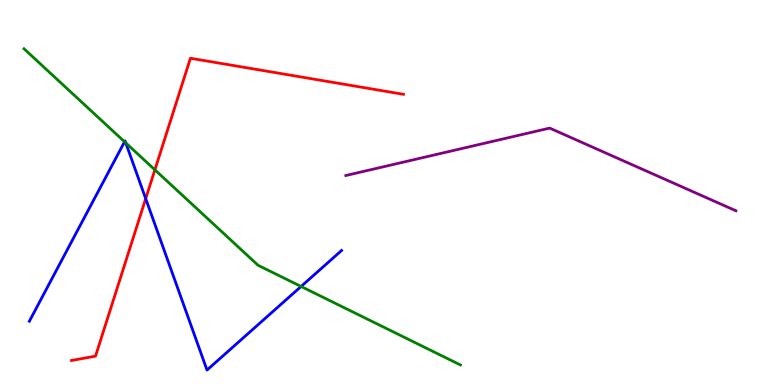[{'lines': ['blue', 'red'], 'intersections': [{'x': 1.88, 'y': 4.84}]}, {'lines': ['green', 'red'], 'intersections': [{'x': 2.0, 'y': 5.59}]}, {'lines': ['purple', 'red'], 'intersections': []}, {'lines': ['blue', 'green'], 'intersections': [{'x': 1.61, 'y': 6.32}, {'x': 1.62, 'y': 6.29}, {'x': 3.88, 'y': 2.56}]}, {'lines': ['blue', 'purple'], 'intersections': []}, {'lines': ['green', 'purple'], 'intersections': []}]